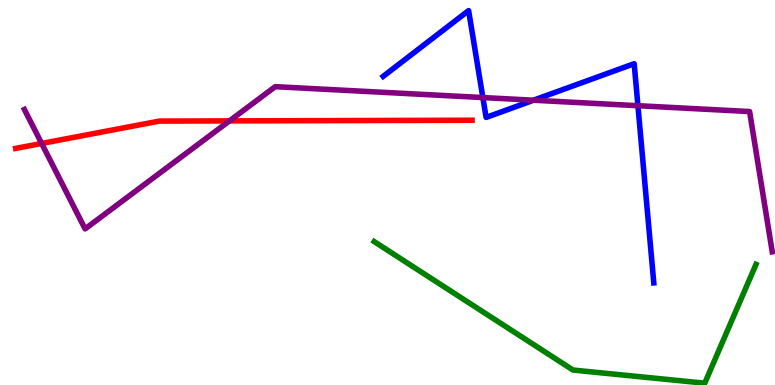[{'lines': ['blue', 'red'], 'intersections': []}, {'lines': ['green', 'red'], 'intersections': []}, {'lines': ['purple', 'red'], 'intersections': [{'x': 0.538, 'y': 6.27}, {'x': 2.96, 'y': 6.86}]}, {'lines': ['blue', 'green'], 'intersections': []}, {'lines': ['blue', 'purple'], 'intersections': [{'x': 6.23, 'y': 7.47}, {'x': 6.88, 'y': 7.4}, {'x': 8.23, 'y': 7.25}]}, {'lines': ['green', 'purple'], 'intersections': []}]